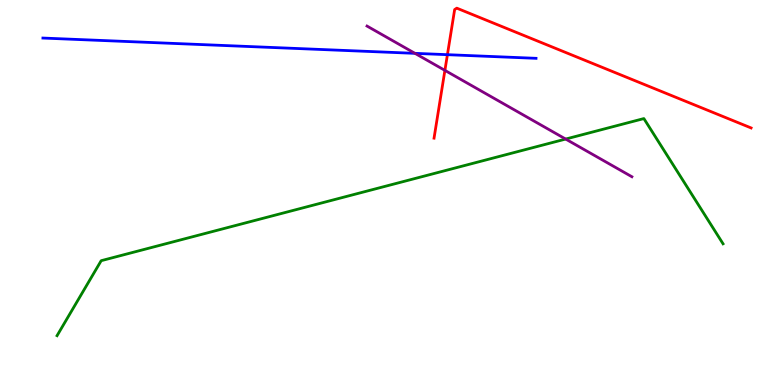[{'lines': ['blue', 'red'], 'intersections': [{'x': 5.77, 'y': 8.58}]}, {'lines': ['green', 'red'], 'intersections': []}, {'lines': ['purple', 'red'], 'intersections': [{'x': 5.74, 'y': 8.17}]}, {'lines': ['blue', 'green'], 'intersections': []}, {'lines': ['blue', 'purple'], 'intersections': [{'x': 5.35, 'y': 8.61}]}, {'lines': ['green', 'purple'], 'intersections': [{'x': 7.3, 'y': 6.39}]}]